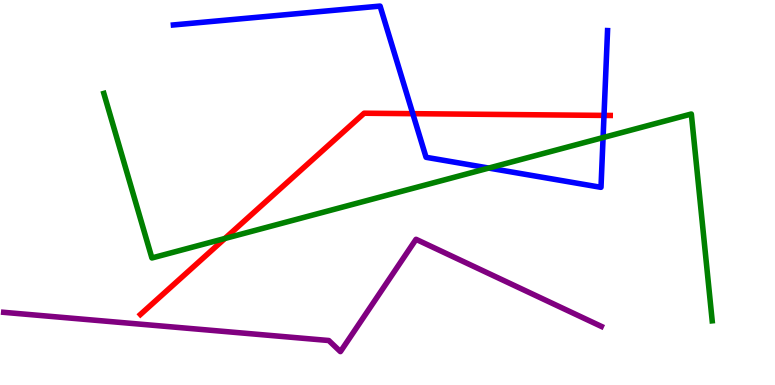[{'lines': ['blue', 'red'], 'intersections': [{'x': 5.33, 'y': 7.05}, {'x': 7.79, 'y': 7.0}]}, {'lines': ['green', 'red'], 'intersections': [{'x': 2.9, 'y': 3.81}]}, {'lines': ['purple', 'red'], 'intersections': []}, {'lines': ['blue', 'green'], 'intersections': [{'x': 6.31, 'y': 5.63}, {'x': 7.78, 'y': 6.43}]}, {'lines': ['blue', 'purple'], 'intersections': []}, {'lines': ['green', 'purple'], 'intersections': []}]